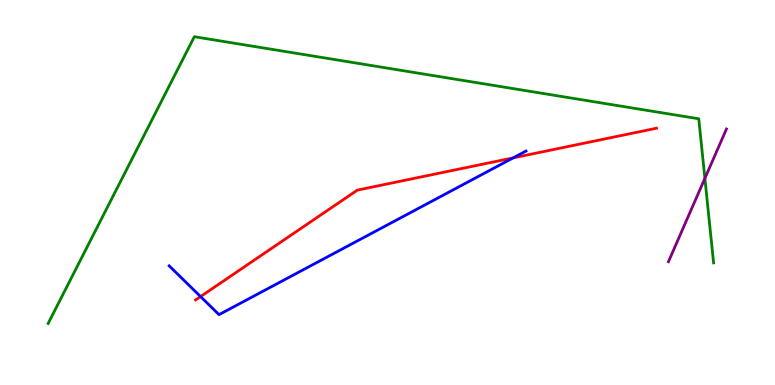[{'lines': ['blue', 'red'], 'intersections': [{'x': 2.59, 'y': 2.3}, {'x': 6.62, 'y': 5.9}]}, {'lines': ['green', 'red'], 'intersections': []}, {'lines': ['purple', 'red'], 'intersections': []}, {'lines': ['blue', 'green'], 'intersections': []}, {'lines': ['blue', 'purple'], 'intersections': []}, {'lines': ['green', 'purple'], 'intersections': [{'x': 9.1, 'y': 5.37}]}]